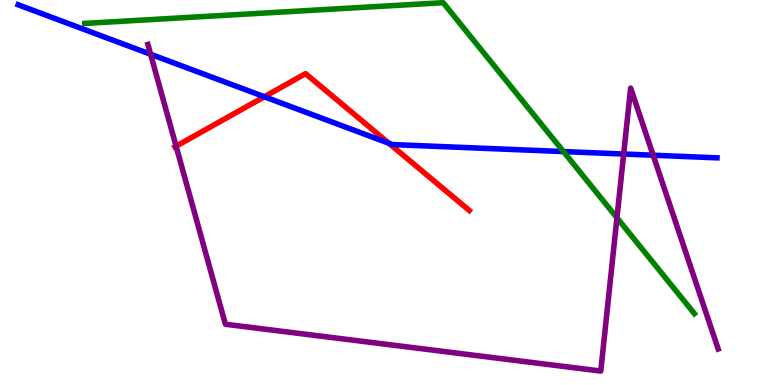[{'lines': ['blue', 'red'], 'intersections': [{'x': 3.41, 'y': 7.49}, {'x': 5.02, 'y': 6.28}]}, {'lines': ['green', 'red'], 'intersections': []}, {'lines': ['purple', 'red'], 'intersections': [{'x': 2.27, 'y': 6.2}]}, {'lines': ['blue', 'green'], 'intersections': [{'x': 7.27, 'y': 6.06}]}, {'lines': ['blue', 'purple'], 'intersections': [{'x': 1.94, 'y': 8.59}, {'x': 8.05, 'y': 6.0}, {'x': 8.43, 'y': 5.97}]}, {'lines': ['green', 'purple'], 'intersections': [{'x': 7.96, 'y': 4.34}]}]